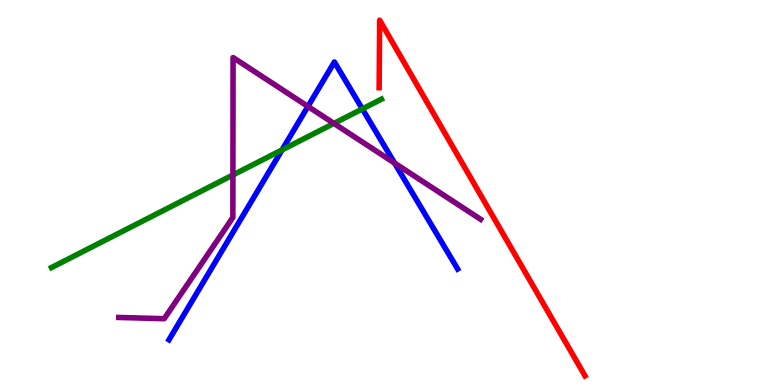[{'lines': ['blue', 'red'], 'intersections': []}, {'lines': ['green', 'red'], 'intersections': []}, {'lines': ['purple', 'red'], 'intersections': []}, {'lines': ['blue', 'green'], 'intersections': [{'x': 3.64, 'y': 6.11}, {'x': 4.68, 'y': 7.17}]}, {'lines': ['blue', 'purple'], 'intersections': [{'x': 3.97, 'y': 7.24}, {'x': 5.09, 'y': 5.76}]}, {'lines': ['green', 'purple'], 'intersections': [{'x': 3.01, 'y': 5.46}, {'x': 4.31, 'y': 6.79}]}]